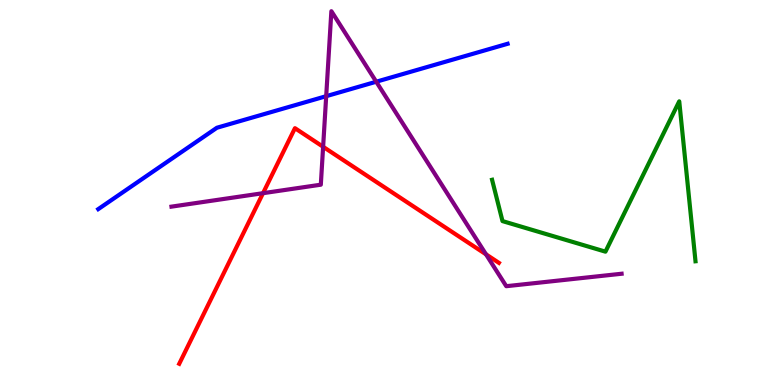[{'lines': ['blue', 'red'], 'intersections': []}, {'lines': ['green', 'red'], 'intersections': []}, {'lines': ['purple', 'red'], 'intersections': [{'x': 3.39, 'y': 4.98}, {'x': 4.17, 'y': 6.19}, {'x': 6.27, 'y': 3.39}]}, {'lines': ['blue', 'green'], 'intersections': []}, {'lines': ['blue', 'purple'], 'intersections': [{'x': 4.21, 'y': 7.5}, {'x': 4.85, 'y': 7.88}]}, {'lines': ['green', 'purple'], 'intersections': []}]